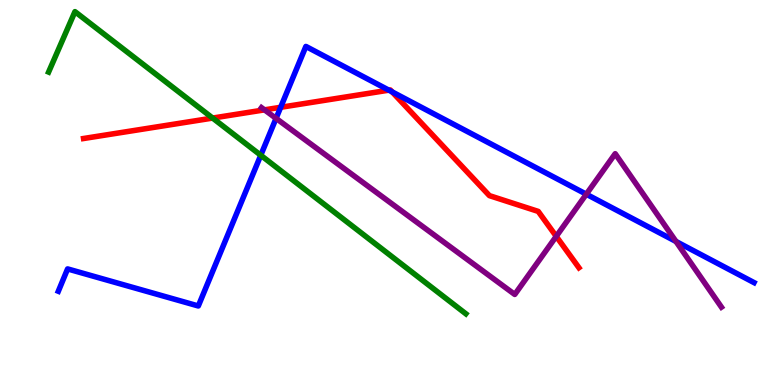[{'lines': ['blue', 'red'], 'intersections': [{'x': 3.62, 'y': 7.21}, {'x': 5.02, 'y': 7.66}, {'x': 5.06, 'y': 7.61}]}, {'lines': ['green', 'red'], 'intersections': [{'x': 2.74, 'y': 6.93}]}, {'lines': ['purple', 'red'], 'intersections': [{'x': 3.41, 'y': 7.15}, {'x': 7.18, 'y': 3.86}]}, {'lines': ['blue', 'green'], 'intersections': [{'x': 3.36, 'y': 5.97}]}, {'lines': ['blue', 'purple'], 'intersections': [{'x': 3.56, 'y': 6.93}, {'x': 7.57, 'y': 4.96}, {'x': 8.72, 'y': 3.73}]}, {'lines': ['green', 'purple'], 'intersections': []}]